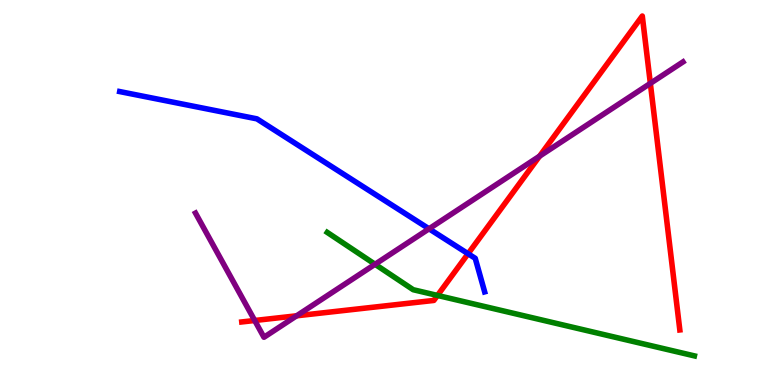[{'lines': ['blue', 'red'], 'intersections': [{'x': 6.04, 'y': 3.41}]}, {'lines': ['green', 'red'], 'intersections': [{'x': 5.65, 'y': 2.33}]}, {'lines': ['purple', 'red'], 'intersections': [{'x': 3.29, 'y': 1.68}, {'x': 3.83, 'y': 1.8}, {'x': 6.96, 'y': 5.94}, {'x': 8.39, 'y': 7.83}]}, {'lines': ['blue', 'green'], 'intersections': []}, {'lines': ['blue', 'purple'], 'intersections': [{'x': 5.54, 'y': 4.06}]}, {'lines': ['green', 'purple'], 'intersections': [{'x': 4.84, 'y': 3.14}]}]